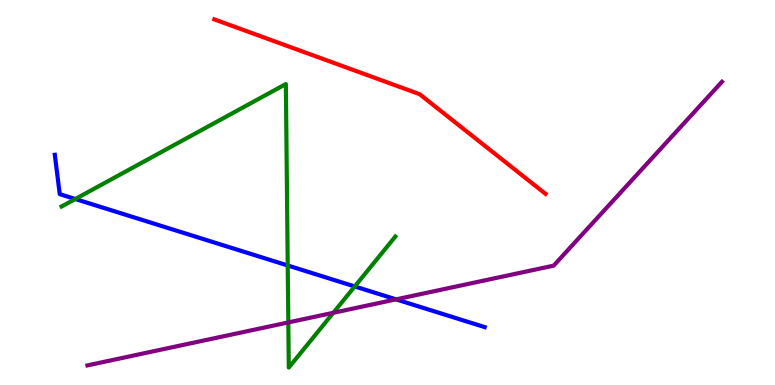[{'lines': ['blue', 'red'], 'intersections': []}, {'lines': ['green', 'red'], 'intersections': []}, {'lines': ['purple', 'red'], 'intersections': []}, {'lines': ['blue', 'green'], 'intersections': [{'x': 0.972, 'y': 4.83}, {'x': 3.71, 'y': 3.1}, {'x': 4.58, 'y': 2.56}]}, {'lines': ['blue', 'purple'], 'intersections': [{'x': 5.11, 'y': 2.22}]}, {'lines': ['green', 'purple'], 'intersections': [{'x': 3.72, 'y': 1.63}, {'x': 4.3, 'y': 1.88}]}]